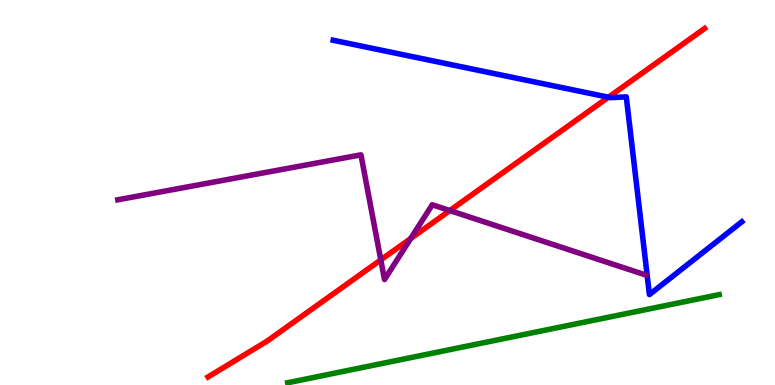[{'lines': ['blue', 'red'], 'intersections': [{'x': 7.85, 'y': 7.47}]}, {'lines': ['green', 'red'], 'intersections': []}, {'lines': ['purple', 'red'], 'intersections': [{'x': 4.91, 'y': 3.25}, {'x': 5.3, 'y': 3.81}, {'x': 5.8, 'y': 4.53}]}, {'lines': ['blue', 'green'], 'intersections': []}, {'lines': ['blue', 'purple'], 'intersections': []}, {'lines': ['green', 'purple'], 'intersections': []}]